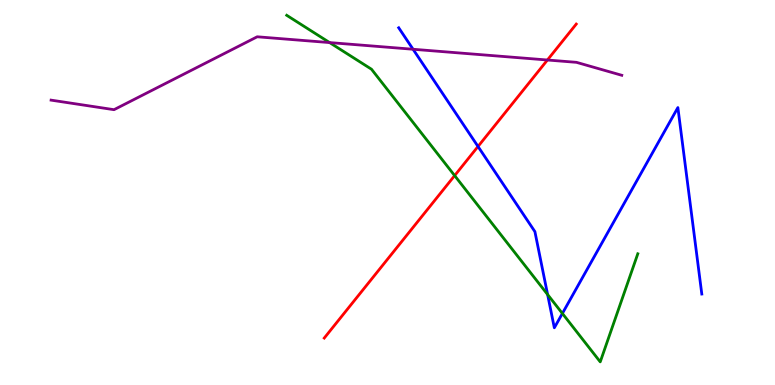[{'lines': ['blue', 'red'], 'intersections': [{'x': 6.17, 'y': 6.2}]}, {'lines': ['green', 'red'], 'intersections': [{'x': 5.87, 'y': 5.44}]}, {'lines': ['purple', 'red'], 'intersections': [{'x': 7.06, 'y': 8.44}]}, {'lines': ['blue', 'green'], 'intersections': [{'x': 7.07, 'y': 2.35}, {'x': 7.26, 'y': 1.86}]}, {'lines': ['blue', 'purple'], 'intersections': [{'x': 5.33, 'y': 8.72}]}, {'lines': ['green', 'purple'], 'intersections': [{'x': 4.25, 'y': 8.89}]}]